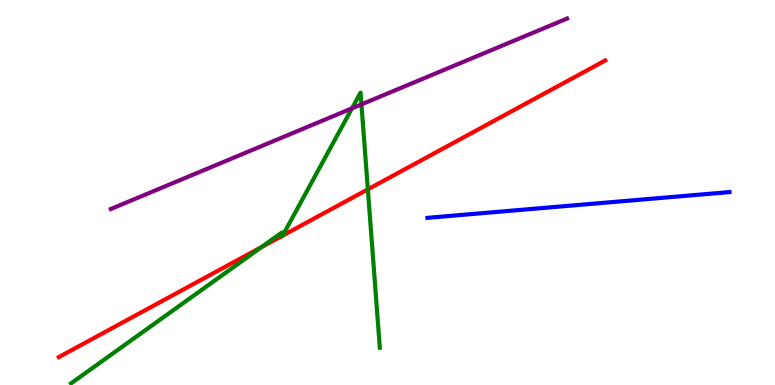[{'lines': ['blue', 'red'], 'intersections': []}, {'lines': ['green', 'red'], 'intersections': [{'x': 3.38, 'y': 3.58}, {'x': 3.64, 'y': 3.87}, {'x': 3.65, 'y': 3.88}, {'x': 4.75, 'y': 5.08}]}, {'lines': ['purple', 'red'], 'intersections': []}, {'lines': ['blue', 'green'], 'intersections': []}, {'lines': ['blue', 'purple'], 'intersections': []}, {'lines': ['green', 'purple'], 'intersections': [{'x': 4.54, 'y': 7.19}, {'x': 4.66, 'y': 7.29}]}]